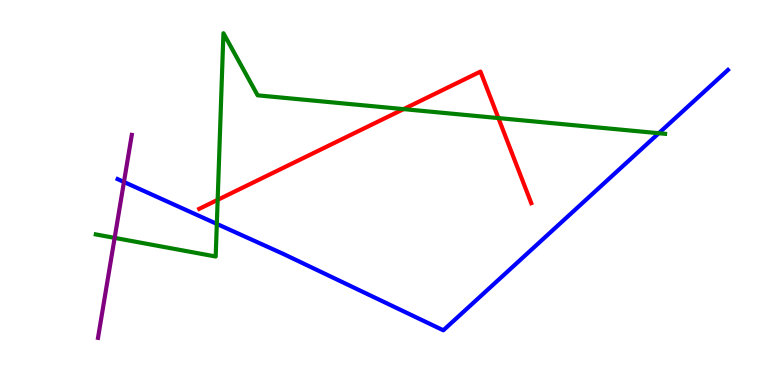[{'lines': ['blue', 'red'], 'intersections': []}, {'lines': ['green', 'red'], 'intersections': [{'x': 2.81, 'y': 4.81}, {'x': 5.21, 'y': 7.17}, {'x': 6.43, 'y': 6.93}]}, {'lines': ['purple', 'red'], 'intersections': []}, {'lines': ['blue', 'green'], 'intersections': [{'x': 2.8, 'y': 4.18}, {'x': 8.5, 'y': 6.54}]}, {'lines': ['blue', 'purple'], 'intersections': [{'x': 1.6, 'y': 5.27}]}, {'lines': ['green', 'purple'], 'intersections': [{'x': 1.48, 'y': 3.82}]}]